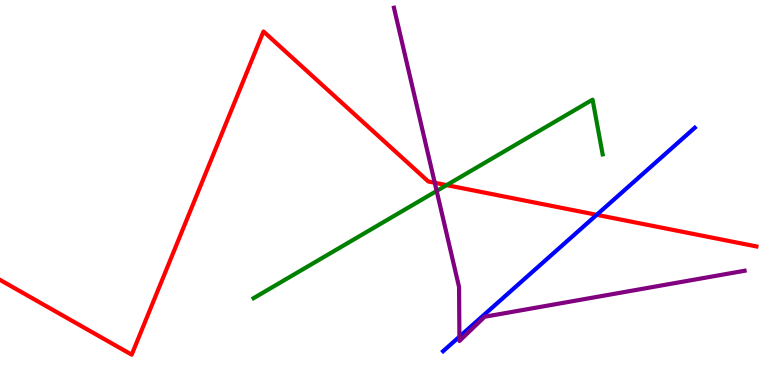[{'lines': ['blue', 'red'], 'intersections': [{'x': 7.7, 'y': 4.42}]}, {'lines': ['green', 'red'], 'intersections': [{'x': 5.76, 'y': 5.19}]}, {'lines': ['purple', 'red'], 'intersections': [{'x': 5.61, 'y': 5.25}]}, {'lines': ['blue', 'green'], 'intersections': []}, {'lines': ['blue', 'purple'], 'intersections': [{'x': 5.93, 'y': 1.25}]}, {'lines': ['green', 'purple'], 'intersections': [{'x': 5.63, 'y': 5.04}]}]